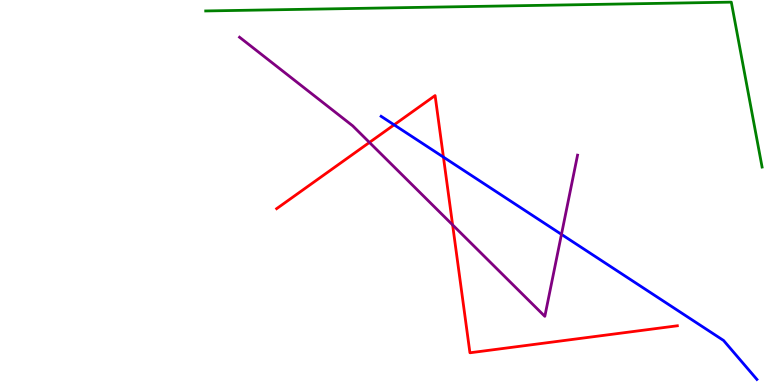[{'lines': ['blue', 'red'], 'intersections': [{'x': 5.09, 'y': 6.76}, {'x': 5.72, 'y': 5.92}]}, {'lines': ['green', 'red'], 'intersections': []}, {'lines': ['purple', 'red'], 'intersections': [{'x': 4.77, 'y': 6.3}, {'x': 5.84, 'y': 4.16}]}, {'lines': ['blue', 'green'], 'intersections': []}, {'lines': ['blue', 'purple'], 'intersections': [{'x': 7.24, 'y': 3.91}]}, {'lines': ['green', 'purple'], 'intersections': []}]